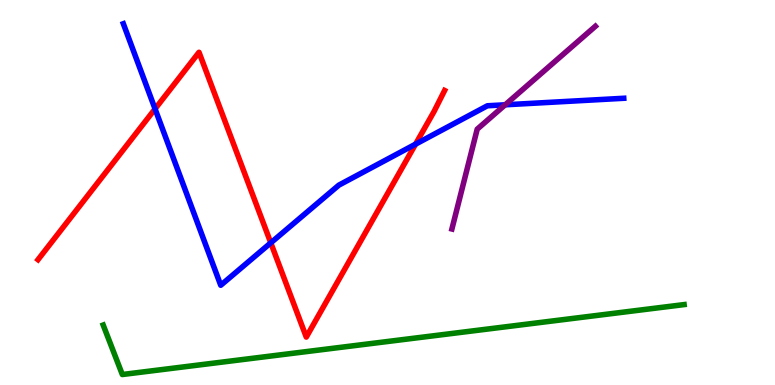[{'lines': ['blue', 'red'], 'intersections': [{'x': 2.0, 'y': 7.17}, {'x': 3.49, 'y': 3.69}, {'x': 5.36, 'y': 6.26}]}, {'lines': ['green', 'red'], 'intersections': []}, {'lines': ['purple', 'red'], 'intersections': []}, {'lines': ['blue', 'green'], 'intersections': []}, {'lines': ['blue', 'purple'], 'intersections': [{'x': 6.52, 'y': 7.28}]}, {'lines': ['green', 'purple'], 'intersections': []}]